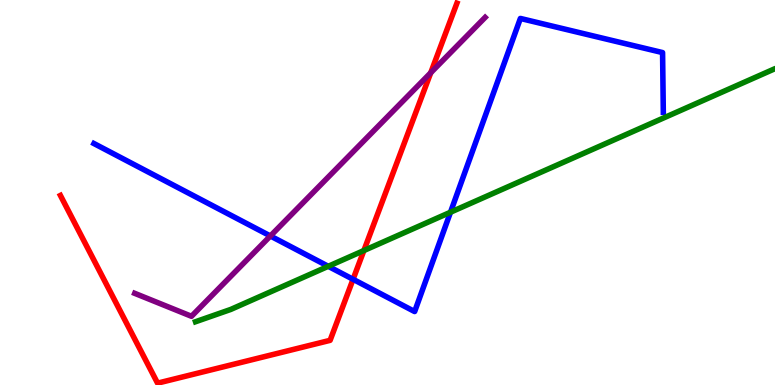[{'lines': ['blue', 'red'], 'intersections': [{'x': 4.56, 'y': 2.75}]}, {'lines': ['green', 'red'], 'intersections': [{'x': 4.7, 'y': 3.49}]}, {'lines': ['purple', 'red'], 'intersections': [{'x': 5.56, 'y': 8.11}]}, {'lines': ['blue', 'green'], 'intersections': [{'x': 4.24, 'y': 3.08}, {'x': 5.81, 'y': 4.49}]}, {'lines': ['blue', 'purple'], 'intersections': [{'x': 3.49, 'y': 3.87}]}, {'lines': ['green', 'purple'], 'intersections': []}]